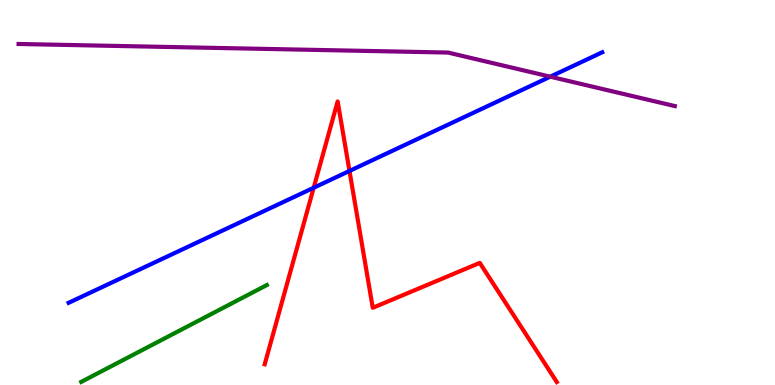[{'lines': ['blue', 'red'], 'intersections': [{'x': 4.05, 'y': 5.12}, {'x': 4.51, 'y': 5.56}]}, {'lines': ['green', 'red'], 'intersections': []}, {'lines': ['purple', 'red'], 'intersections': []}, {'lines': ['blue', 'green'], 'intersections': []}, {'lines': ['blue', 'purple'], 'intersections': [{'x': 7.1, 'y': 8.01}]}, {'lines': ['green', 'purple'], 'intersections': []}]